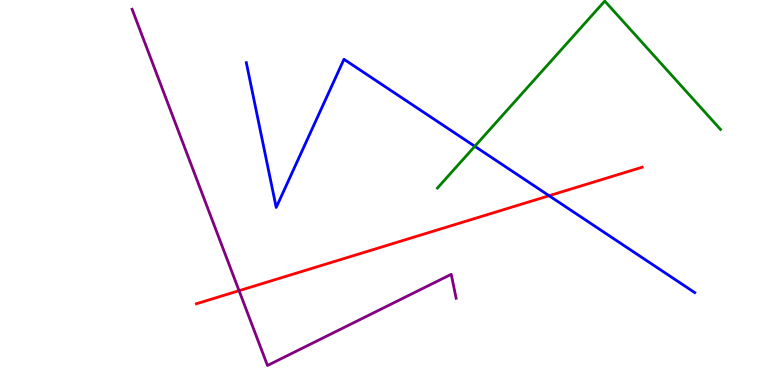[{'lines': ['blue', 'red'], 'intersections': [{'x': 7.09, 'y': 4.92}]}, {'lines': ['green', 'red'], 'intersections': []}, {'lines': ['purple', 'red'], 'intersections': [{'x': 3.08, 'y': 2.45}]}, {'lines': ['blue', 'green'], 'intersections': [{'x': 6.13, 'y': 6.2}]}, {'lines': ['blue', 'purple'], 'intersections': []}, {'lines': ['green', 'purple'], 'intersections': []}]